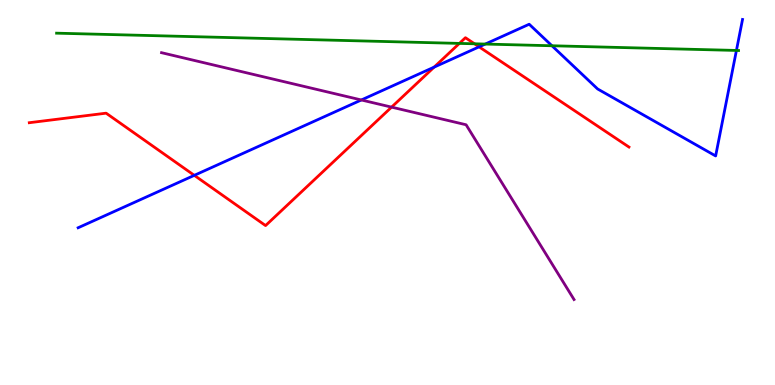[{'lines': ['blue', 'red'], 'intersections': [{'x': 2.51, 'y': 5.45}, {'x': 5.6, 'y': 8.26}, {'x': 6.18, 'y': 8.78}]}, {'lines': ['green', 'red'], 'intersections': [{'x': 5.93, 'y': 8.87}, {'x': 6.12, 'y': 8.86}]}, {'lines': ['purple', 'red'], 'intersections': [{'x': 5.05, 'y': 7.22}]}, {'lines': ['blue', 'green'], 'intersections': [{'x': 6.26, 'y': 8.86}, {'x': 7.12, 'y': 8.81}, {'x': 9.5, 'y': 8.69}]}, {'lines': ['blue', 'purple'], 'intersections': [{'x': 4.66, 'y': 7.4}]}, {'lines': ['green', 'purple'], 'intersections': []}]